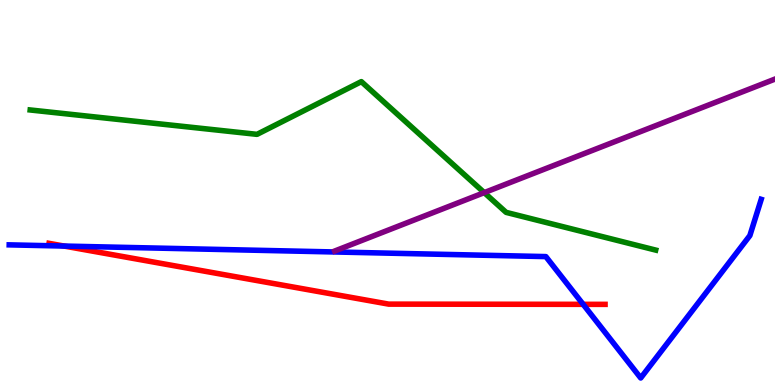[{'lines': ['blue', 'red'], 'intersections': [{'x': 0.828, 'y': 3.61}, {'x': 7.52, 'y': 2.1}]}, {'lines': ['green', 'red'], 'intersections': []}, {'lines': ['purple', 'red'], 'intersections': []}, {'lines': ['blue', 'green'], 'intersections': []}, {'lines': ['blue', 'purple'], 'intersections': []}, {'lines': ['green', 'purple'], 'intersections': [{'x': 6.25, 'y': 5.0}]}]